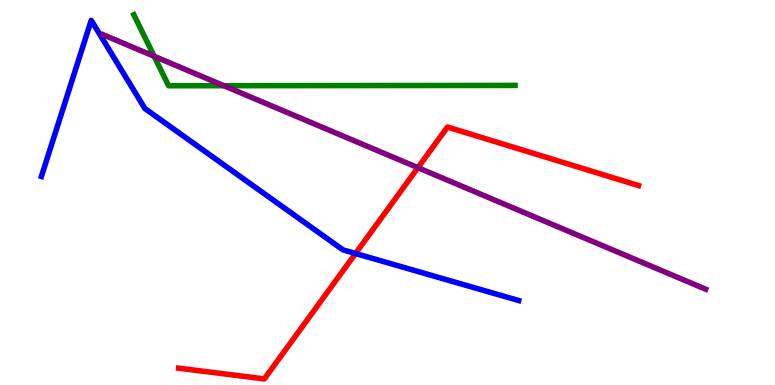[{'lines': ['blue', 'red'], 'intersections': [{'x': 4.59, 'y': 3.42}]}, {'lines': ['green', 'red'], 'intersections': []}, {'lines': ['purple', 'red'], 'intersections': [{'x': 5.39, 'y': 5.64}]}, {'lines': ['blue', 'green'], 'intersections': []}, {'lines': ['blue', 'purple'], 'intersections': []}, {'lines': ['green', 'purple'], 'intersections': [{'x': 1.99, 'y': 8.54}, {'x': 2.89, 'y': 7.77}]}]